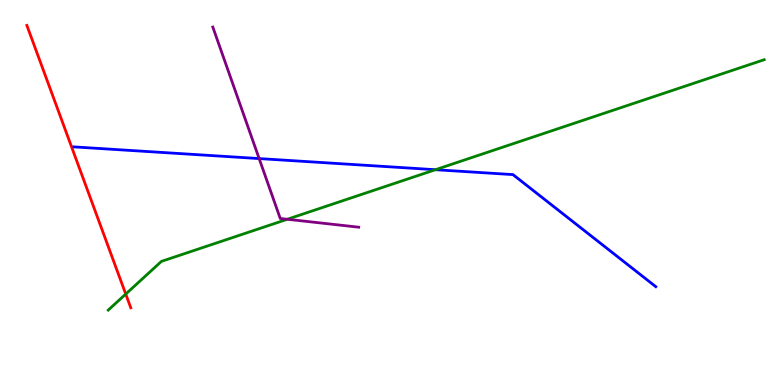[{'lines': ['blue', 'red'], 'intersections': []}, {'lines': ['green', 'red'], 'intersections': [{'x': 1.62, 'y': 2.36}]}, {'lines': ['purple', 'red'], 'intersections': []}, {'lines': ['blue', 'green'], 'intersections': [{'x': 5.62, 'y': 5.59}]}, {'lines': ['blue', 'purple'], 'intersections': [{'x': 3.34, 'y': 5.88}]}, {'lines': ['green', 'purple'], 'intersections': [{'x': 3.71, 'y': 4.3}]}]